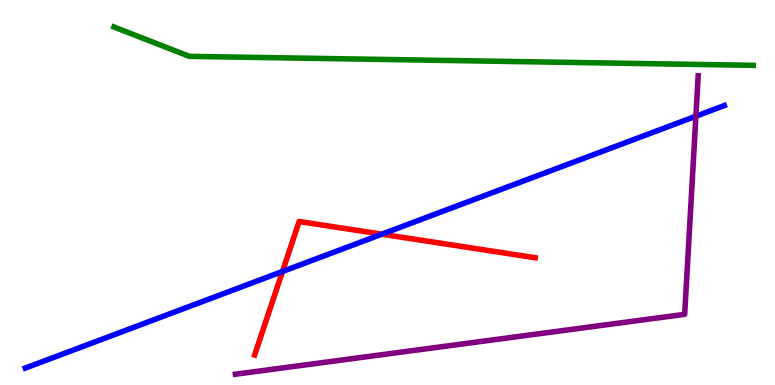[{'lines': ['blue', 'red'], 'intersections': [{'x': 3.65, 'y': 2.95}, {'x': 4.93, 'y': 3.92}]}, {'lines': ['green', 'red'], 'intersections': []}, {'lines': ['purple', 'red'], 'intersections': []}, {'lines': ['blue', 'green'], 'intersections': []}, {'lines': ['blue', 'purple'], 'intersections': [{'x': 8.98, 'y': 6.98}]}, {'lines': ['green', 'purple'], 'intersections': []}]